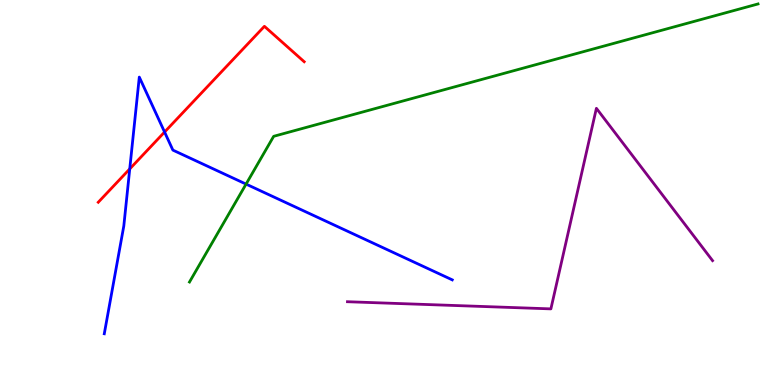[{'lines': ['blue', 'red'], 'intersections': [{'x': 1.67, 'y': 5.61}, {'x': 2.12, 'y': 6.57}]}, {'lines': ['green', 'red'], 'intersections': []}, {'lines': ['purple', 'red'], 'intersections': []}, {'lines': ['blue', 'green'], 'intersections': [{'x': 3.18, 'y': 5.22}]}, {'lines': ['blue', 'purple'], 'intersections': []}, {'lines': ['green', 'purple'], 'intersections': []}]